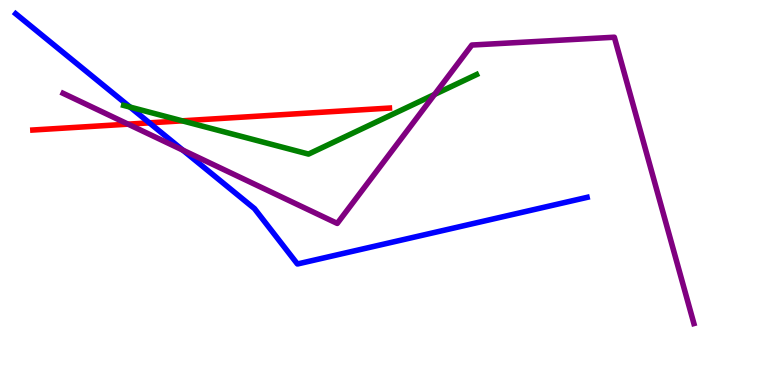[{'lines': ['blue', 'red'], 'intersections': [{'x': 1.93, 'y': 6.81}]}, {'lines': ['green', 'red'], 'intersections': [{'x': 2.35, 'y': 6.86}]}, {'lines': ['purple', 'red'], 'intersections': [{'x': 1.65, 'y': 6.78}]}, {'lines': ['blue', 'green'], 'intersections': [{'x': 1.68, 'y': 7.22}]}, {'lines': ['blue', 'purple'], 'intersections': [{'x': 2.36, 'y': 6.1}]}, {'lines': ['green', 'purple'], 'intersections': [{'x': 5.61, 'y': 7.55}]}]